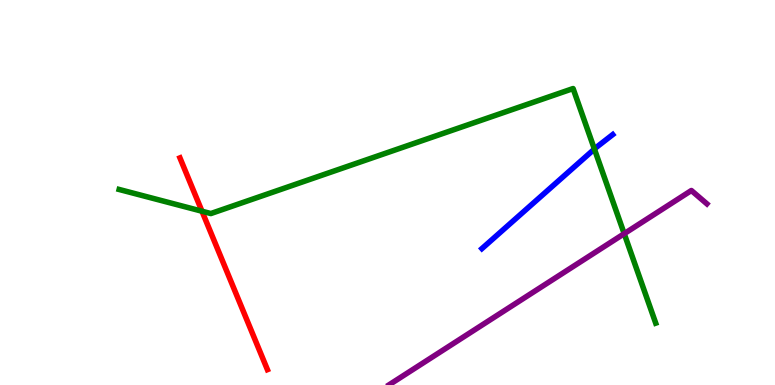[{'lines': ['blue', 'red'], 'intersections': []}, {'lines': ['green', 'red'], 'intersections': [{'x': 2.61, 'y': 4.51}]}, {'lines': ['purple', 'red'], 'intersections': []}, {'lines': ['blue', 'green'], 'intersections': [{'x': 7.67, 'y': 6.13}]}, {'lines': ['blue', 'purple'], 'intersections': []}, {'lines': ['green', 'purple'], 'intersections': [{'x': 8.05, 'y': 3.93}]}]